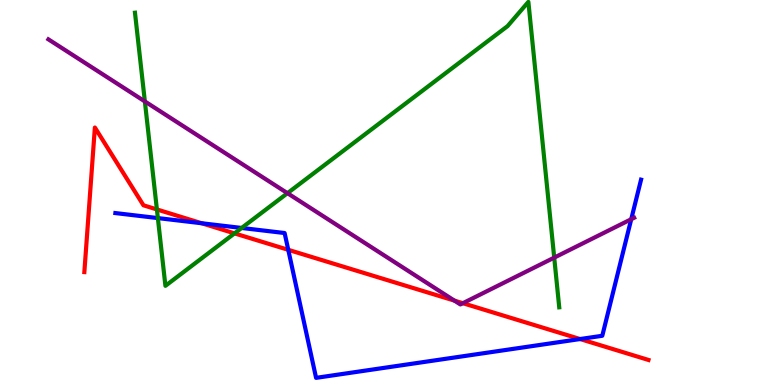[{'lines': ['blue', 'red'], 'intersections': [{'x': 2.6, 'y': 4.2}, {'x': 3.72, 'y': 3.51}, {'x': 7.48, 'y': 1.19}]}, {'lines': ['green', 'red'], 'intersections': [{'x': 2.02, 'y': 4.56}, {'x': 3.03, 'y': 3.94}]}, {'lines': ['purple', 'red'], 'intersections': [{'x': 5.86, 'y': 2.19}, {'x': 5.97, 'y': 2.12}]}, {'lines': ['blue', 'green'], 'intersections': [{'x': 2.04, 'y': 4.34}, {'x': 3.12, 'y': 4.08}]}, {'lines': ['blue', 'purple'], 'intersections': [{'x': 8.14, 'y': 4.31}]}, {'lines': ['green', 'purple'], 'intersections': [{'x': 1.87, 'y': 7.37}, {'x': 3.71, 'y': 4.98}, {'x': 7.15, 'y': 3.31}]}]